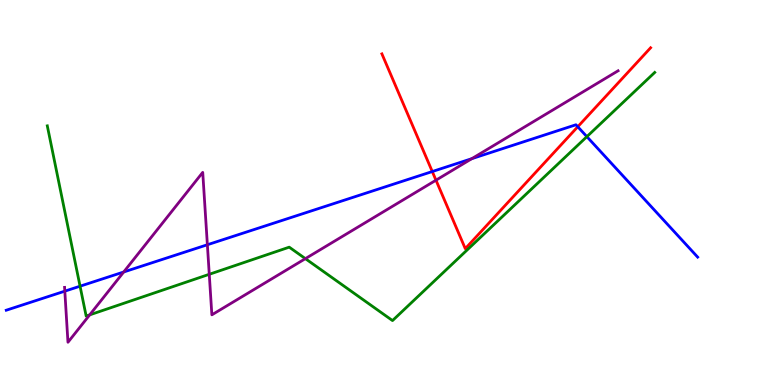[{'lines': ['blue', 'red'], 'intersections': [{'x': 5.58, 'y': 5.54}, {'x': 7.45, 'y': 6.71}]}, {'lines': ['green', 'red'], 'intersections': []}, {'lines': ['purple', 'red'], 'intersections': [{'x': 5.63, 'y': 5.32}]}, {'lines': ['blue', 'green'], 'intersections': [{'x': 1.03, 'y': 2.57}, {'x': 7.57, 'y': 6.45}]}, {'lines': ['blue', 'purple'], 'intersections': [{'x': 0.836, 'y': 2.44}, {'x': 1.6, 'y': 2.94}, {'x': 2.68, 'y': 3.64}, {'x': 6.09, 'y': 5.88}]}, {'lines': ['green', 'purple'], 'intersections': [{'x': 1.16, 'y': 1.82}, {'x': 2.7, 'y': 2.88}, {'x': 3.94, 'y': 3.28}]}]